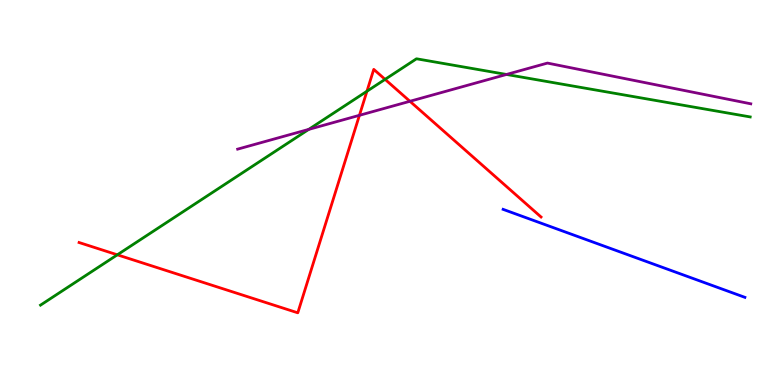[{'lines': ['blue', 'red'], 'intersections': []}, {'lines': ['green', 'red'], 'intersections': [{'x': 1.51, 'y': 3.38}, {'x': 4.73, 'y': 7.63}, {'x': 4.97, 'y': 7.94}]}, {'lines': ['purple', 'red'], 'intersections': [{'x': 4.64, 'y': 7.0}, {'x': 5.29, 'y': 7.37}]}, {'lines': ['blue', 'green'], 'intersections': []}, {'lines': ['blue', 'purple'], 'intersections': []}, {'lines': ['green', 'purple'], 'intersections': [{'x': 3.98, 'y': 6.64}, {'x': 6.54, 'y': 8.07}]}]